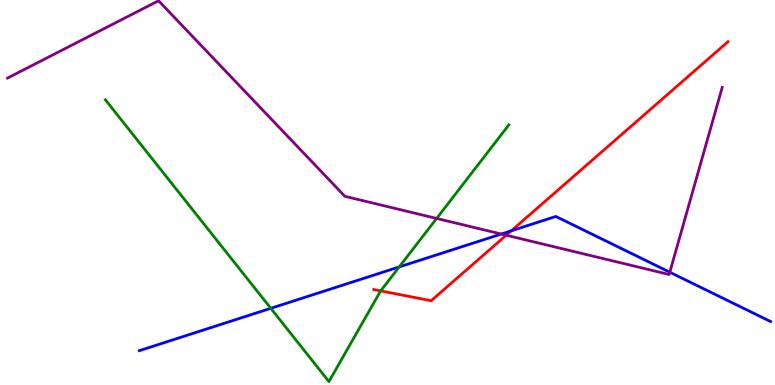[{'lines': ['blue', 'red'], 'intersections': [{'x': 6.6, 'y': 4.01}]}, {'lines': ['green', 'red'], 'intersections': [{'x': 4.91, 'y': 2.44}]}, {'lines': ['purple', 'red'], 'intersections': [{'x': 6.53, 'y': 3.89}]}, {'lines': ['blue', 'green'], 'intersections': [{'x': 3.49, 'y': 1.99}, {'x': 5.15, 'y': 3.07}]}, {'lines': ['blue', 'purple'], 'intersections': [{'x': 6.47, 'y': 3.92}, {'x': 8.64, 'y': 2.93}]}, {'lines': ['green', 'purple'], 'intersections': [{'x': 5.63, 'y': 4.33}]}]